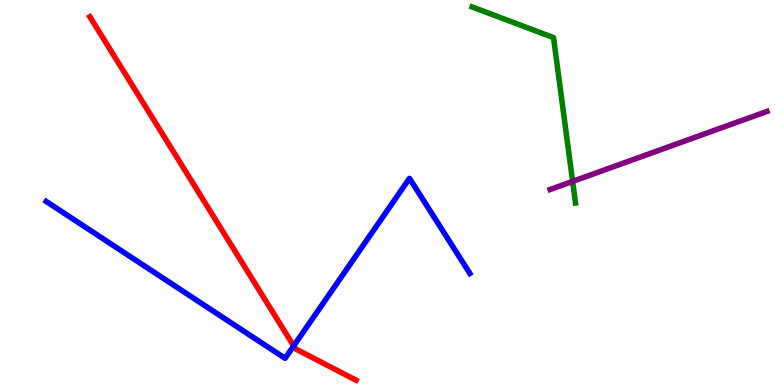[{'lines': ['blue', 'red'], 'intersections': [{'x': 3.79, 'y': 1.02}]}, {'lines': ['green', 'red'], 'intersections': []}, {'lines': ['purple', 'red'], 'intersections': []}, {'lines': ['blue', 'green'], 'intersections': []}, {'lines': ['blue', 'purple'], 'intersections': []}, {'lines': ['green', 'purple'], 'intersections': [{'x': 7.39, 'y': 5.29}]}]